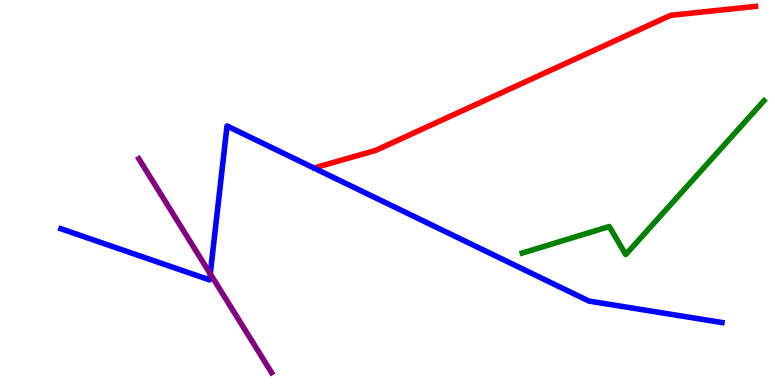[{'lines': ['blue', 'red'], 'intersections': []}, {'lines': ['green', 'red'], 'intersections': []}, {'lines': ['purple', 'red'], 'intersections': []}, {'lines': ['blue', 'green'], 'intersections': []}, {'lines': ['blue', 'purple'], 'intersections': [{'x': 2.71, 'y': 2.89}]}, {'lines': ['green', 'purple'], 'intersections': []}]